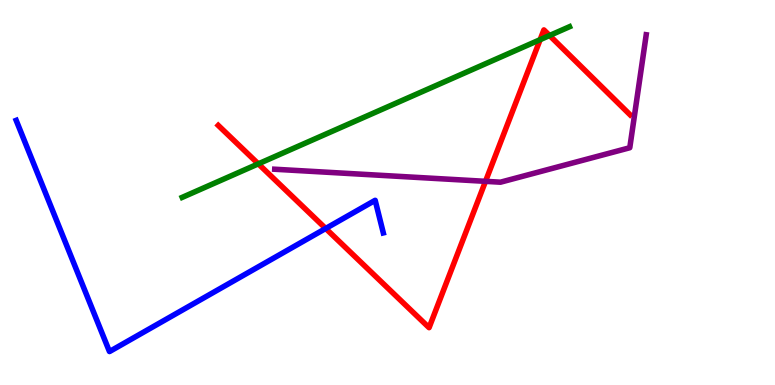[{'lines': ['blue', 'red'], 'intersections': [{'x': 4.2, 'y': 4.07}]}, {'lines': ['green', 'red'], 'intersections': [{'x': 3.33, 'y': 5.74}, {'x': 6.97, 'y': 8.97}, {'x': 7.09, 'y': 9.08}]}, {'lines': ['purple', 'red'], 'intersections': [{'x': 6.26, 'y': 5.29}]}, {'lines': ['blue', 'green'], 'intersections': []}, {'lines': ['blue', 'purple'], 'intersections': []}, {'lines': ['green', 'purple'], 'intersections': []}]